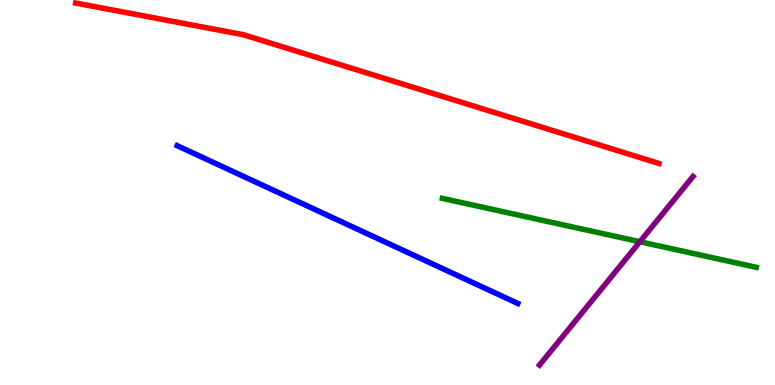[{'lines': ['blue', 'red'], 'intersections': []}, {'lines': ['green', 'red'], 'intersections': []}, {'lines': ['purple', 'red'], 'intersections': []}, {'lines': ['blue', 'green'], 'intersections': []}, {'lines': ['blue', 'purple'], 'intersections': []}, {'lines': ['green', 'purple'], 'intersections': [{'x': 8.26, 'y': 3.72}]}]